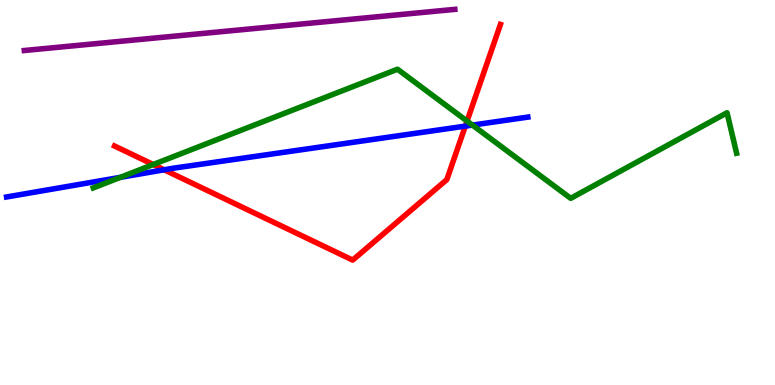[{'lines': ['blue', 'red'], 'intersections': [{'x': 2.12, 'y': 5.59}, {'x': 6.0, 'y': 6.72}]}, {'lines': ['green', 'red'], 'intersections': [{'x': 1.98, 'y': 5.73}, {'x': 6.03, 'y': 6.86}]}, {'lines': ['purple', 'red'], 'intersections': []}, {'lines': ['blue', 'green'], 'intersections': [{'x': 1.55, 'y': 5.39}, {'x': 6.1, 'y': 6.75}]}, {'lines': ['blue', 'purple'], 'intersections': []}, {'lines': ['green', 'purple'], 'intersections': []}]